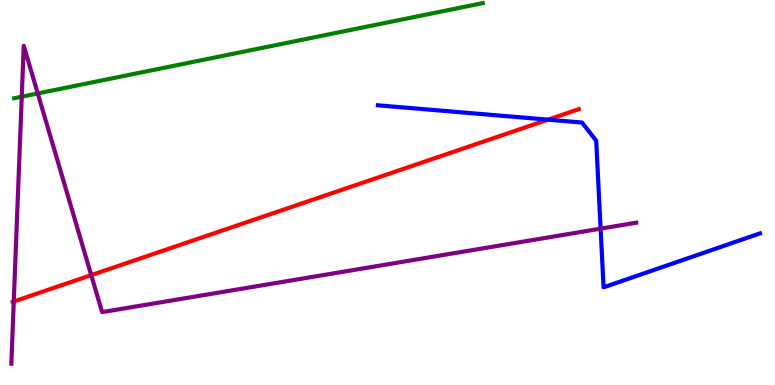[{'lines': ['blue', 'red'], 'intersections': [{'x': 7.07, 'y': 6.89}]}, {'lines': ['green', 'red'], 'intersections': []}, {'lines': ['purple', 'red'], 'intersections': [{'x': 0.178, 'y': 2.17}, {'x': 1.18, 'y': 2.85}]}, {'lines': ['blue', 'green'], 'intersections': []}, {'lines': ['blue', 'purple'], 'intersections': [{'x': 7.75, 'y': 4.06}]}, {'lines': ['green', 'purple'], 'intersections': [{'x': 0.281, 'y': 7.49}, {'x': 0.487, 'y': 7.57}]}]